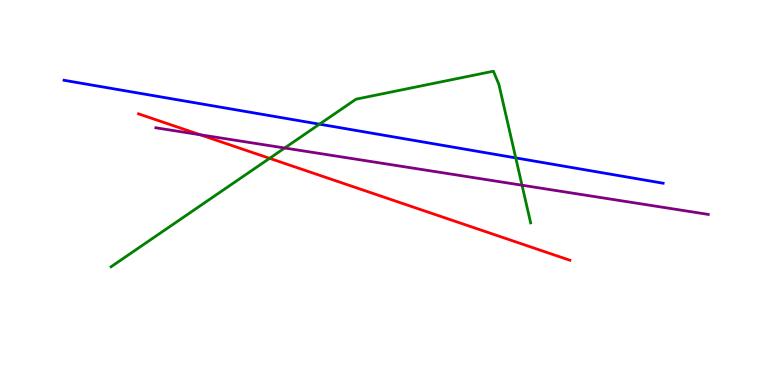[{'lines': ['blue', 'red'], 'intersections': []}, {'lines': ['green', 'red'], 'intersections': [{'x': 3.48, 'y': 5.89}]}, {'lines': ['purple', 'red'], 'intersections': [{'x': 2.58, 'y': 6.5}]}, {'lines': ['blue', 'green'], 'intersections': [{'x': 4.12, 'y': 6.77}, {'x': 6.65, 'y': 5.9}]}, {'lines': ['blue', 'purple'], 'intersections': []}, {'lines': ['green', 'purple'], 'intersections': [{'x': 3.67, 'y': 6.16}, {'x': 6.74, 'y': 5.19}]}]